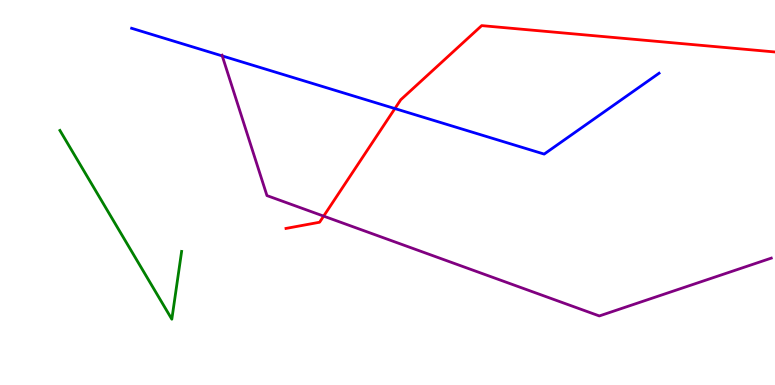[{'lines': ['blue', 'red'], 'intersections': [{'x': 5.1, 'y': 7.18}]}, {'lines': ['green', 'red'], 'intersections': []}, {'lines': ['purple', 'red'], 'intersections': [{'x': 4.18, 'y': 4.39}]}, {'lines': ['blue', 'green'], 'intersections': []}, {'lines': ['blue', 'purple'], 'intersections': [{'x': 2.87, 'y': 8.55}]}, {'lines': ['green', 'purple'], 'intersections': []}]